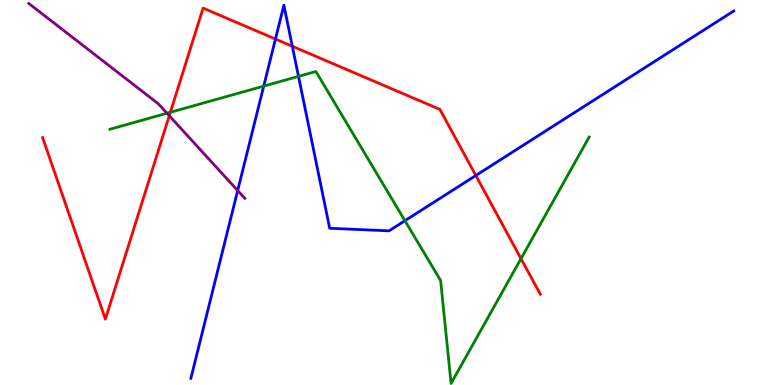[{'lines': ['blue', 'red'], 'intersections': [{'x': 3.55, 'y': 8.99}, {'x': 3.77, 'y': 8.8}, {'x': 6.14, 'y': 5.44}]}, {'lines': ['green', 'red'], 'intersections': [{'x': 2.2, 'y': 7.08}, {'x': 6.72, 'y': 3.28}]}, {'lines': ['purple', 'red'], 'intersections': [{'x': 2.18, 'y': 6.99}]}, {'lines': ['blue', 'green'], 'intersections': [{'x': 3.4, 'y': 7.76}, {'x': 3.85, 'y': 8.02}, {'x': 5.22, 'y': 4.27}]}, {'lines': ['blue', 'purple'], 'intersections': [{'x': 3.07, 'y': 5.05}]}, {'lines': ['green', 'purple'], 'intersections': [{'x': 2.15, 'y': 7.06}]}]